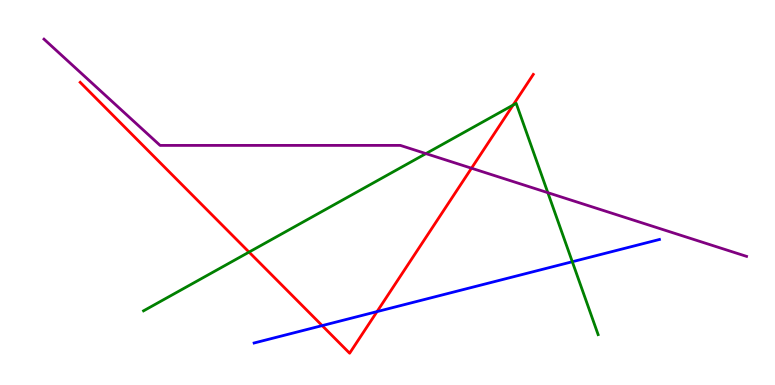[{'lines': ['blue', 'red'], 'intersections': [{'x': 4.16, 'y': 1.54}, {'x': 4.87, 'y': 1.91}]}, {'lines': ['green', 'red'], 'intersections': [{'x': 3.21, 'y': 3.45}, {'x': 6.62, 'y': 7.27}]}, {'lines': ['purple', 'red'], 'intersections': [{'x': 6.08, 'y': 5.63}]}, {'lines': ['blue', 'green'], 'intersections': [{'x': 7.38, 'y': 3.2}]}, {'lines': ['blue', 'purple'], 'intersections': []}, {'lines': ['green', 'purple'], 'intersections': [{'x': 5.5, 'y': 6.01}, {'x': 7.07, 'y': 5.0}]}]